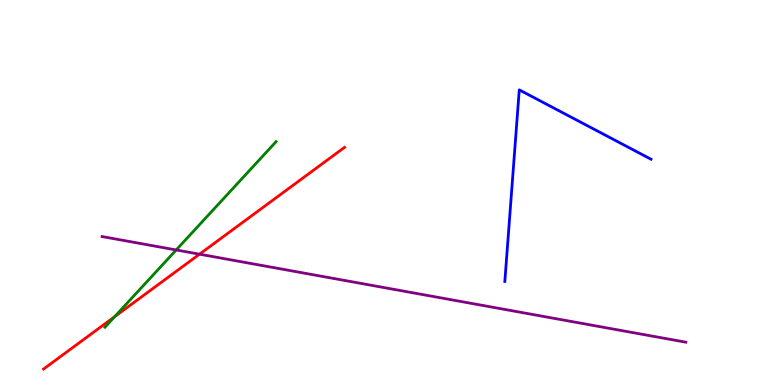[{'lines': ['blue', 'red'], 'intersections': []}, {'lines': ['green', 'red'], 'intersections': [{'x': 1.48, 'y': 1.77}]}, {'lines': ['purple', 'red'], 'intersections': [{'x': 2.57, 'y': 3.4}]}, {'lines': ['blue', 'green'], 'intersections': []}, {'lines': ['blue', 'purple'], 'intersections': []}, {'lines': ['green', 'purple'], 'intersections': [{'x': 2.27, 'y': 3.51}]}]